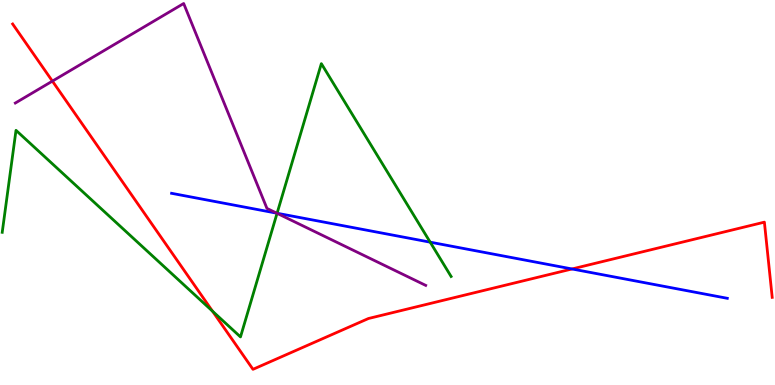[{'lines': ['blue', 'red'], 'intersections': [{'x': 7.38, 'y': 3.01}]}, {'lines': ['green', 'red'], 'intersections': [{'x': 2.74, 'y': 1.92}]}, {'lines': ['purple', 'red'], 'intersections': [{'x': 0.676, 'y': 7.89}]}, {'lines': ['blue', 'green'], 'intersections': [{'x': 3.58, 'y': 4.46}, {'x': 5.55, 'y': 3.71}]}, {'lines': ['blue', 'purple'], 'intersections': [{'x': 3.57, 'y': 4.46}]}, {'lines': ['green', 'purple'], 'intersections': [{'x': 3.57, 'y': 4.46}]}]